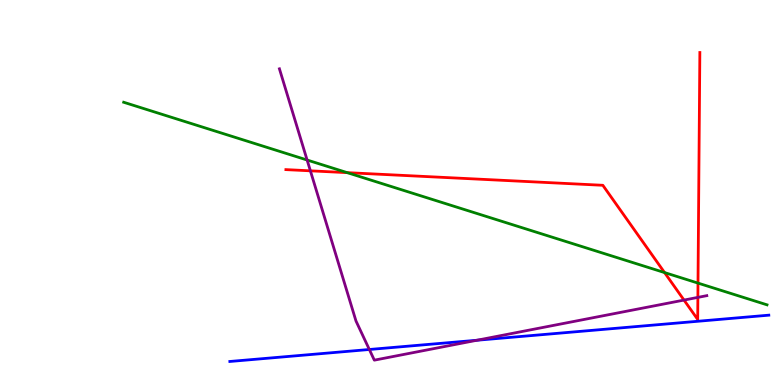[{'lines': ['blue', 'red'], 'intersections': []}, {'lines': ['green', 'red'], 'intersections': [{'x': 4.48, 'y': 5.52}, {'x': 8.57, 'y': 2.92}, {'x': 9.01, 'y': 2.65}]}, {'lines': ['purple', 'red'], 'intersections': [{'x': 4.01, 'y': 5.56}, {'x': 8.83, 'y': 2.21}, {'x': 9.0, 'y': 2.28}]}, {'lines': ['blue', 'green'], 'intersections': []}, {'lines': ['blue', 'purple'], 'intersections': [{'x': 4.77, 'y': 0.922}, {'x': 6.15, 'y': 1.16}]}, {'lines': ['green', 'purple'], 'intersections': [{'x': 3.96, 'y': 5.84}]}]